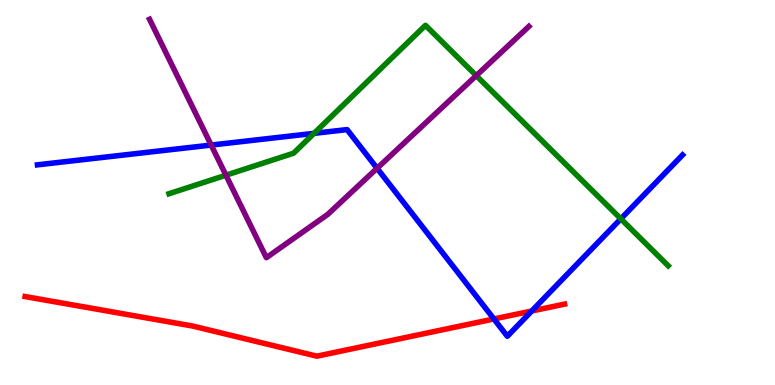[{'lines': ['blue', 'red'], 'intersections': [{'x': 6.37, 'y': 1.72}, {'x': 6.86, 'y': 1.92}]}, {'lines': ['green', 'red'], 'intersections': []}, {'lines': ['purple', 'red'], 'intersections': []}, {'lines': ['blue', 'green'], 'intersections': [{'x': 4.05, 'y': 6.54}, {'x': 8.01, 'y': 4.32}]}, {'lines': ['blue', 'purple'], 'intersections': [{'x': 2.72, 'y': 6.23}, {'x': 4.87, 'y': 5.63}]}, {'lines': ['green', 'purple'], 'intersections': [{'x': 2.92, 'y': 5.45}, {'x': 6.15, 'y': 8.04}]}]